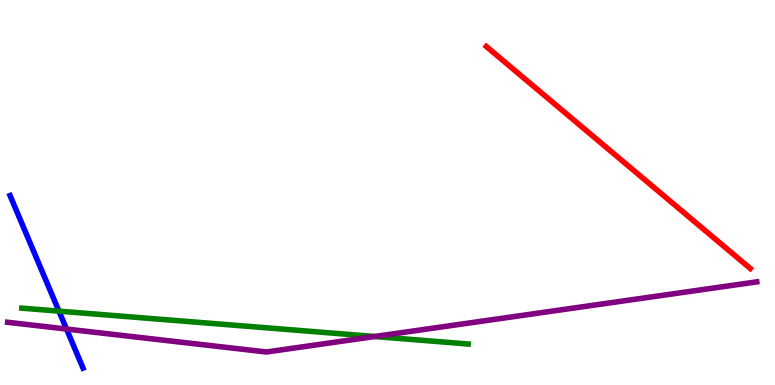[{'lines': ['blue', 'red'], 'intersections': []}, {'lines': ['green', 'red'], 'intersections': []}, {'lines': ['purple', 'red'], 'intersections': []}, {'lines': ['blue', 'green'], 'intersections': [{'x': 0.761, 'y': 1.92}]}, {'lines': ['blue', 'purple'], 'intersections': [{'x': 0.858, 'y': 1.45}]}, {'lines': ['green', 'purple'], 'intersections': [{'x': 4.84, 'y': 1.26}]}]